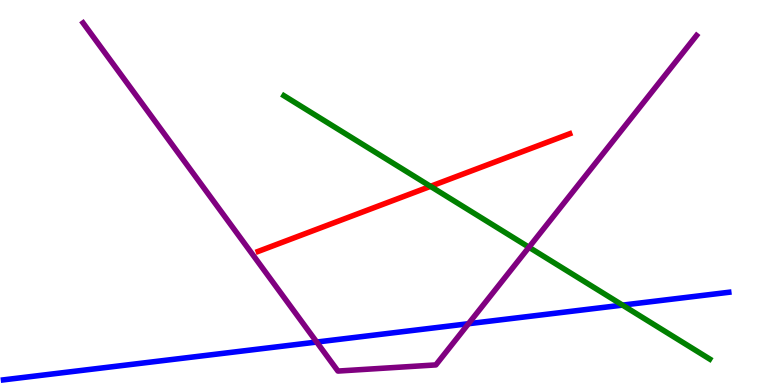[{'lines': ['blue', 'red'], 'intersections': []}, {'lines': ['green', 'red'], 'intersections': [{'x': 5.55, 'y': 5.16}]}, {'lines': ['purple', 'red'], 'intersections': []}, {'lines': ['blue', 'green'], 'intersections': [{'x': 8.03, 'y': 2.07}]}, {'lines': ['blue', 'purple'], 'intersections': [{'x': 4.09, 'y': 1.12}, {'x': 6.04, 'y': 1.59}]}, {'lines': ['green', 'purple'], 'intersections': [{'x': 6.83, 'y': 3.58}]}]